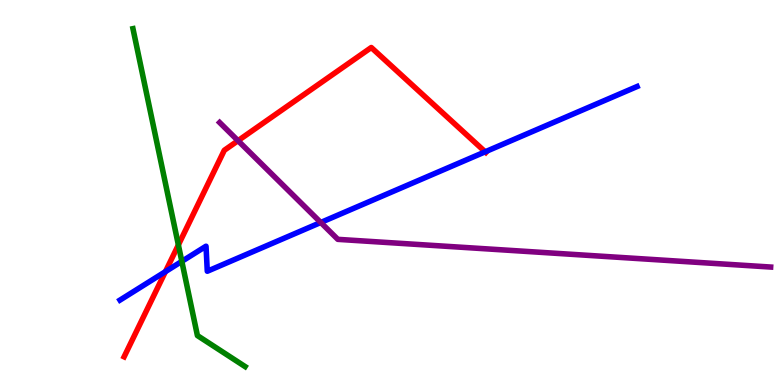[{'lines': ['blue', 'red'], 'intersections': [{'x': 2.13, 'y': 2.94}, {'x': 6.26, 'y': 6.06}]}, {'lines': ['green', 'red'], 'intersections': [{'x': 2.3, 'y': 3.64}]}, {'lines': ['purple', 'red'], 'intersections': [{'x': 3.07, 'y': 6.35}]}, {'lines': ['blue', 'green'], 'intersections': [{'x': 2.35, 'y': 3.21}]}, {'lines': ['blue', 'purple'], 'intersections': [{'x': 4.14, 'y': 4.22}]}, {'lines': ['green', 'purple'], 'intersections': []}]